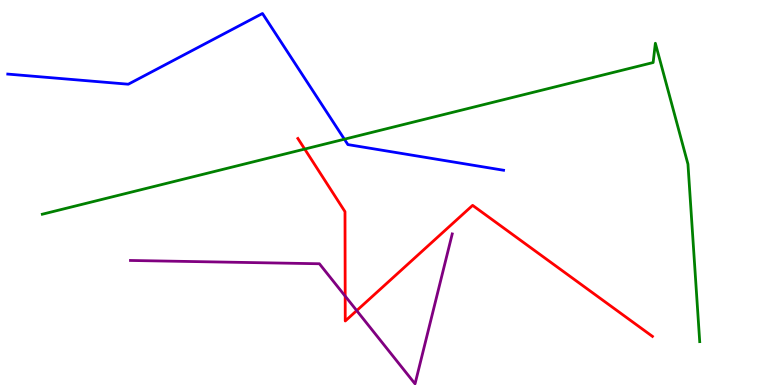[{'lines': ['blue', 'red'], 'intersections': []}, {'lines': ['green', 'red'], 'intersections': [{'x': 3.93, 'y': 6.13}]}, {'lines': ['purple', 'red'], 'intersections': [{'x': 4.45, 'y': 2.31}, {'x': 4.6, 'y': 1.93}]}, {'lines': ['blue', 'green'], 'intersections': [{'x': 4.44, 'y': 6.38}]}, {'lines': ['blue', 'purple'], 'intersections': []}, {'lines': ['green', 'purple'], 'intersections': []}]